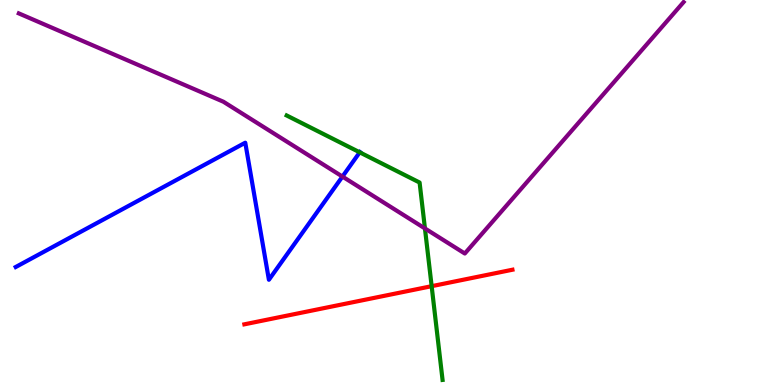[{'lines': ['blue', 'red'], 'intersections': []}, {'lines': ['green', 'red'], 'intersections': [{'x': 5.57, 'y': 2.57}]}, {'lines': ['purple', 'red'], 'intersections': []}, {'lines': ['blue', 'green'], 'intersections': [{'x': 4.64, 'y': 6.04}]}, {'lines': ['blue', 'purple'], 'intersections': [{'x': 4.42, 'y': 5.41}]}, {'lines': ['green', 'purple'], 'intersections': [{'x': 5.48, 'y': 4.07}]}]